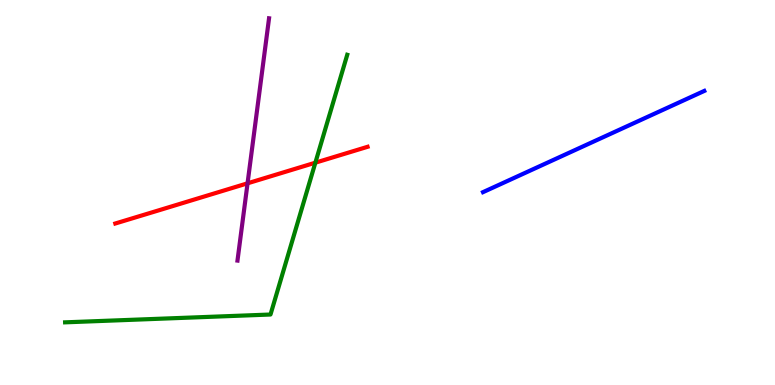[{'lines': ['blue', 'red'], 'intersections': []}, {'lines': ['green', 'red'], 'intersections': [{'x': 4.07, 'y': 5.77}]}, {'lines': ['purple', 'red'], 'intersections': [{'x': 3.19, 'y': 5.24}]}, {'lines': ['blue', 'green'], 'intersections': []}, {'lines': ['blue', 'purple'], 'intersections': []}, {'lines': ['green', 'purple'], 'intersections': []}]